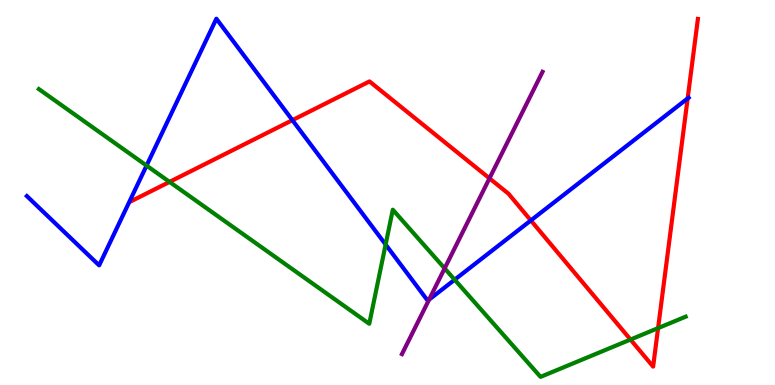[{'lines': ['blue', 'red'], 'intersections': [{'x': 3.77, 'y': 6.88}, {'x': 6.85, 'y': 4.27}, {'x': 8.87, 'y': 7.44}]}, {'lines': ['green', 'red'], 'intersections': [{'x': 2.19, 'y': 5.28}, {'x': 8.14, 'y': 1.18}, {'x': 8.49, 'y': 1.48}]}, {'lines': ['purple', 'red'], 'intersections': [{'x': 6.32, 'y': 5.37}]}, {'lines': ['blue', 'green'], 'intersections': [{'x': 1.89, 'y': 5.7}, {'x': 4.98, 'y': 3.65}, {'x': 5.87, 'y': 2.73}]}, {'lines': ['blue', 'purple'], 'intersections': [{'x': 5.54, 'y': 2.22}]}, {'lines': ['green', 'purple'], 'intersections': [{'x': 5.74, 'y': 3.03}]}]